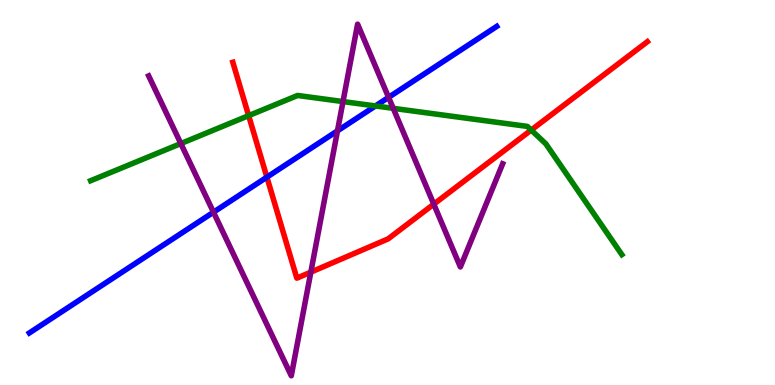[{'lines': ['blue', 'red'], 'intersections': [{'x': 3.44, 'y': 5.4}]}, {'lines': ['green', 'red'], 'intersections': [{'x': 3.21, 'y': 7.0}, {'x': 6.85, 'y': 6.62}]}, {'lines': ['purple', 'red'], 'intersections': [{'x': 4.01, 'y': 2.93}, {'x': 5.6, 'y': 4.7}]}, {'lines': ['blue', 'green'], 'intersections': [{'x': 4.84, 'y': 7.25}]}, {'lines': ['blue', 'purple'], 'intersections': [{'x': 2.75, 'y': 4.49}, {'x': 4.35, 'y': 6.6}, {'x': 5.01, 'y': 7.47}]}, {'lines': ['green', 'purple'], 'intersections': [{'x': 2.33, 'y': 6.27}, {'x': 4.43, 'y': 7.36}, {'x': 5.07, 'y': 7.19}]}]